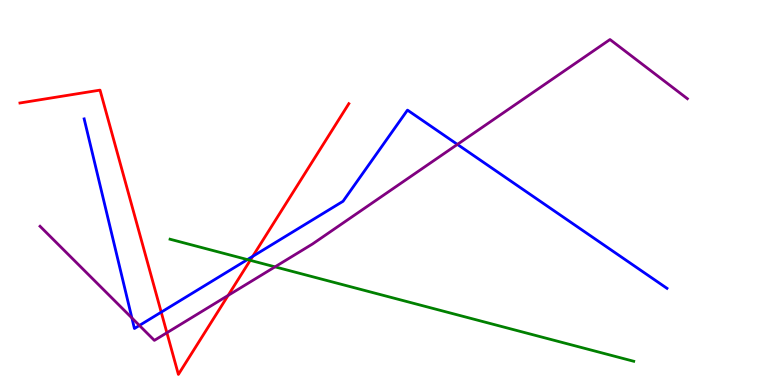[{'lines': ['blue', 'red'], 'intersections': [{'x': 2.08, 'y': 1.89}, {'x': 3.26, 'y': 3.34}]}, {'lines': ['green', 'red'], 'intersections': [{'x': 3.23, 'y': 3.24}]}, {'lines': ['purple', 'red'], 'intersections': [{'x': 2.15, 'y': 1.36}, {'x': 2.94, 'y': 2.33}]}, {'lines': ['blue', 'green'], 'intersections': [{'x': 3.19, 'y': 3.26}]}, {'lines': ['blue', 'purple'], 'intersections': [{'x': 1.7, 'y': 1.74}, {'x': 1.8, 'y': 1.55}, {'x': 5.9, 'y': 6.25}]}, {'lines': ['green', 'purple'], 'intersections': [{'x': 3.55, 'y': 3.07}]}]